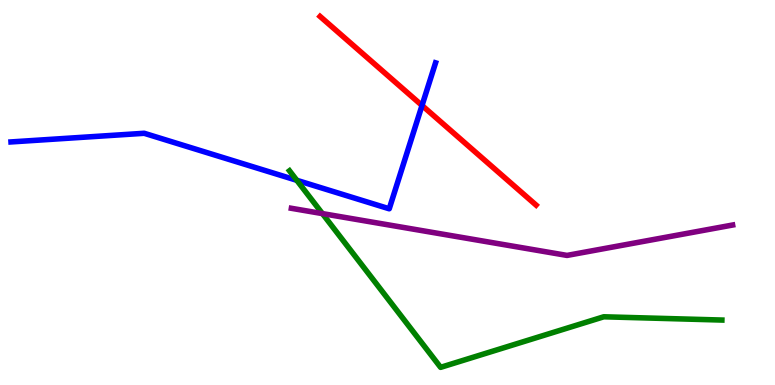[{'lines': ['blue', 'red'], 'intersections': [{'x': 5.45, 'y': 7.26}]}, {'lines': ['green', 'red'], 'intersections': []}, {'lines': ['purple', 'red'], 'intersections': []}, {'lines': ['blue', 'green'], 'intersections': [{'x': 3.83, 'y': 5.32}]}, {'lines': ['blue', 'purple'], 'intersections': []}, {'lines': ['green', 'purple'], 'intersections': [{'x': 4.16, 'y': 4.45}]}]